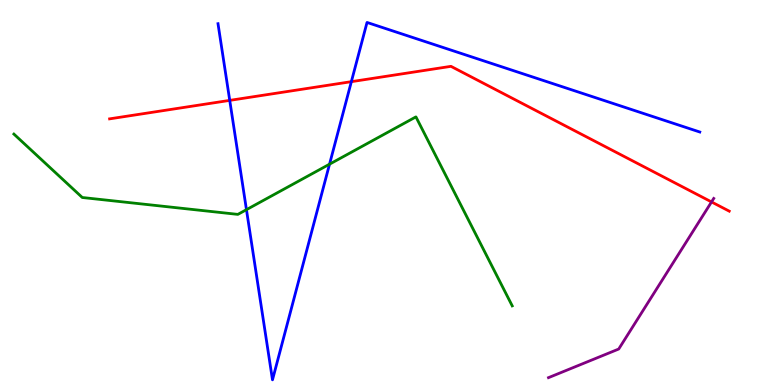[{'lines': ['blue', 'red'], 'intersections': [{'x': 2.96, 'y': 7.39}, {'x': 4.53, 'y': 7.88}]}, {'lines': ['green', 'red'], 'intersections': []}, {'lines': ['purple', 'red'], 'intersections': [{'x': 9.18, 'y': 4.75}]}, {'lines': ['blue', 'green'], 'intersections': [{'x': 3.18, 'y': 4.55}, {'x': 4.25, 'y': 5.74}]}, {'lines': ['blue', 'purple'], 'intersections': []}, {'lines': ['green', 'purple'], 'intersections': []}]